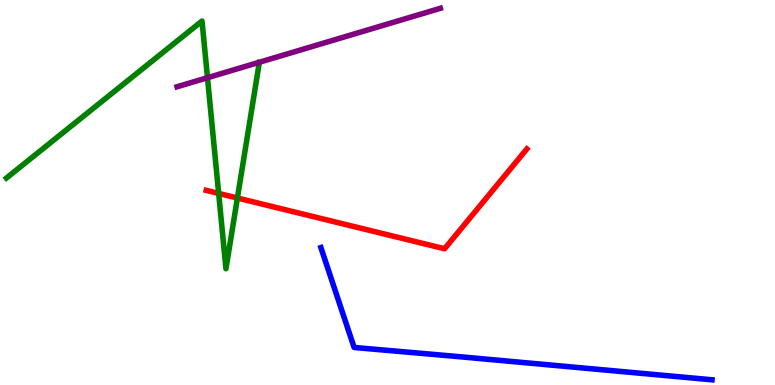[{'lines': ['blue', 'red'], 'intersections': []}, {'lines': ['green', 'red'], 'intersections': [{'x': 2.82, 'y': 4.98}, {'x': 3.06, 'y': 4.86}]}, {'lines': ['purple', 'red'], 'intersections': []}, {'lines': ['blue', 'green'], 'intersections': []}, {'lines': ['blue', 'purple'], 'intersections': []}, {'lines': ['green', 'purple'], 'intersections': [{'x': 2.68, 'y': 7.98}]}]